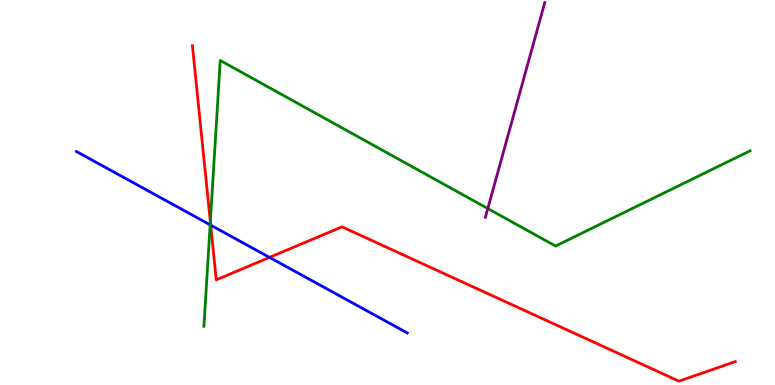[{'lines': ['blue', 'red'], 'intersections': [{'x': 2.72, 'y': 4.15}, {'x': 3.48, 'y': 3.31}]}, {'lines': ['green', 'red'], 'intersections': [{'x': 2.71, 'y': 4.24}]}, {'lines': ['purple', 'red'], 'intersections': []}, {'lines': ['blue', 'green'], 'intersections': [{'x': 2.71, 'y': 4.16}]}, {'lines': ['blue', 'purple'], 'intersections': []}, {'lines': ['green', 'purple'], 'intersections': [{'x': 6.29, 'y': 4.58}]}]